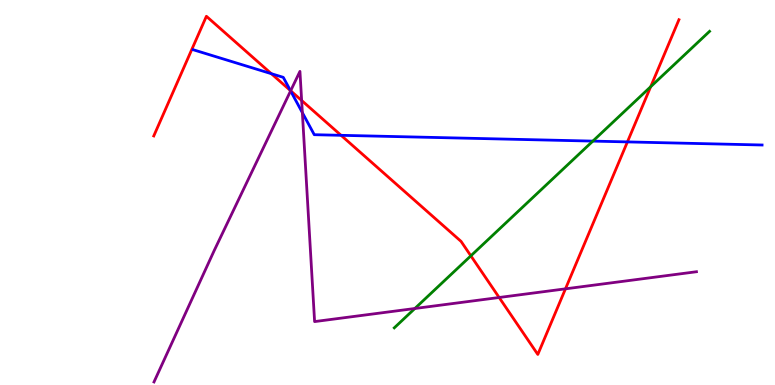[{'lines': ['blue', 'red'], 'intersections': [{'x': 3.5, 'y': 8.09}, {'x': 3.75, 'y': 7.65}, {'x': 4.4, 'y': 6.49}, {'x': 8.1, 'y': 6.31}]}, {'lines': ['green', 'red'], 'intersections': [{'x': 6.08, 'y': 3.36}, {'x': 8.4, 'y': 7.75}]}, {'lines': ['purple', 'red'], 'intersections': [{'x': 3.75, 'y': 7.64}, {'x': 3.89, 'y': 7.39}, {'x': 6.44, 'y': 2.27}, {'x': 7.3, 'y': 2.5}]}, {'lines': ['blue', 'green'], 'intersections': [{'x': 7.65, 'y': 6.33}]}, {'lines': ['blue', 'purple'], 'intersections': [{'x': 3.75, 'y': 7.64}, {'x': 3.9, 'y': 7.07}]}, {'lines': ['green', 'purple'], 'intersections': [{'x': 5.35, 'y': 1.99}]}]